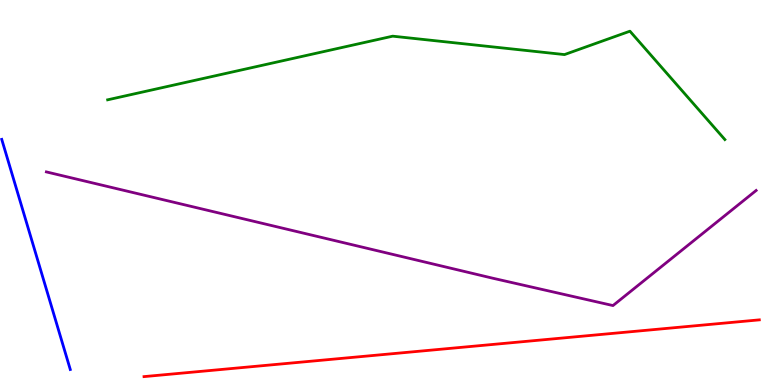[{'lines': ['blue', 'red'], 'intersections': []}, {'lines': ['green', 'red'], 'intersections': []}, {'lines': ['purple', 'red'], 'intersections': []}, {'lines': ['blue', 'green'], 'intersections': []}, {'lines': ['blue', 'purple'], 'intersections': []}, {'lines': ['green', 'purple'], 'intersections': []}]